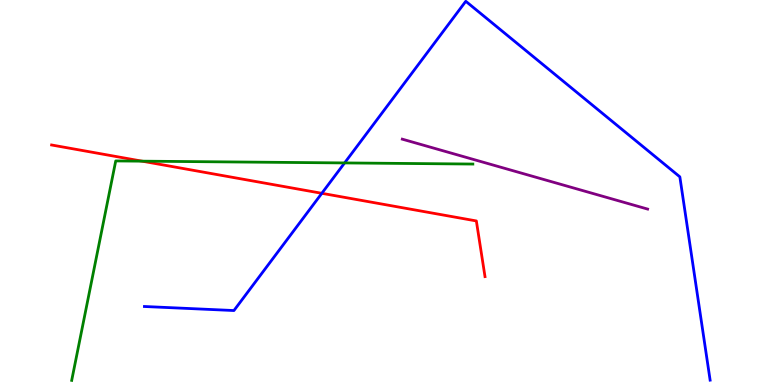[{'lines': ['blue', 'red'], 'intersections': [{'x': 4.15, 'y': 4.98}]}, {'lines': ['green', 'red'], 'intersections': [{'x': 1.83, 'y': 5.81}]}, {'lines': ['purple', 'red'], 'intersections': []}, {'lines': ['blue', 'green'], 'intersections': [{'x': 4.45, 'y': 5.77}]}, {'lines': ['blue', 'purple'], 'intersections': []}, {'lines': ['green', 'purple'], 'intersections': []}]